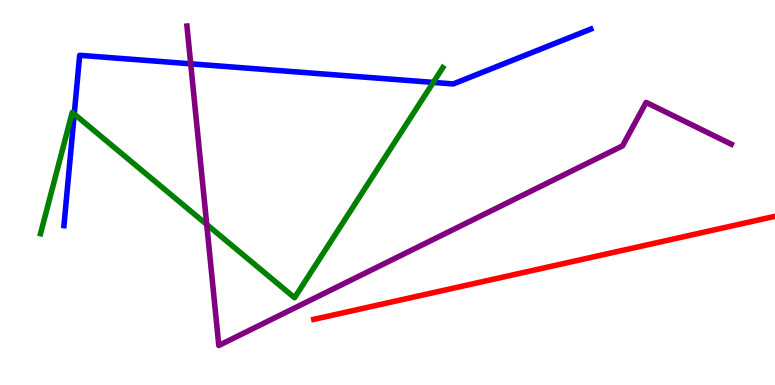[{'lines': ['blue', 'red'], 'intersections': []}, {'lines': ['green', 'red'], 'intersections': []}, {'lines': ['purple', 'red'], 'intersections': []}, {'lines': ['blue', 'green'], 'intersections': [{'x': 0.958, 'y': 7.04}, {'x': 5.59, 'y': 7.86}]}, {'lines': ['blue', 'purple'], 'intersections': [{'x': 2.46, 'y': 8.34}]}, {'lines': ['green', 'purple'], 'intersections': [{'x': 2.67, 'y': 4.17}]}]